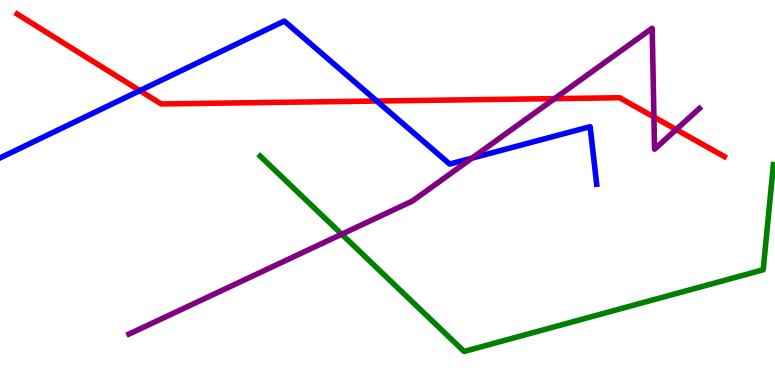[{'lines': ['blue', 'red'], 'intersections': [{'x': 1.8, 'y': 7.65}, {'x': 4.86, 'y': 7.38}]}, {'lines': ['green', 'red'], 'intersections': []}, {'lines': ['purple', 'red'], 'intersections': [{'x': 7.16, 'y': 7.44}, {'x': 8.44, 'y': 6.96}, {'x': 8.73, 'y': 6.64}]}, {'lines': ['blue', 'green'], 'intersections': []}, {'lines': ['blue', 'purple'], 'intersections': [{'x': 6.09, 'y': 5.89}]}, {'lines': ['green', 'purple'], 'intersections': [{'x': 4.41, 'y': 3.92}]}]